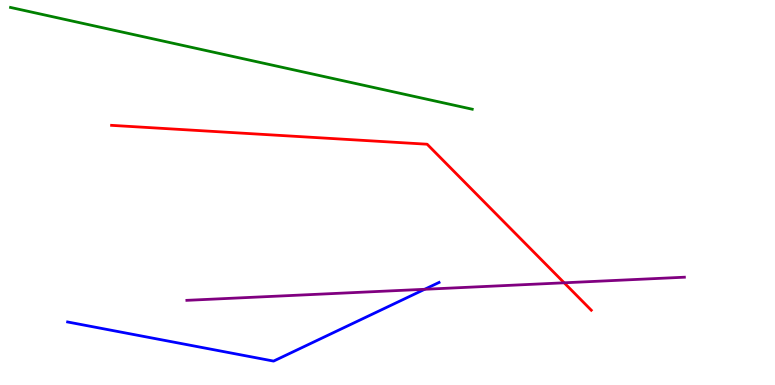[{'lines': ['blue', 'red'], 'intersections': []}, {'lines': ['green', 'red'], 'intersections': []}, {'lines': ['purple', 'red'], 'intersections': [{'x': 7.28, 'y': 2.65}]}, {'lines': ['blue', 'green'], 'intersections': []}, {'lines': ['blue', 'purple'], 'intersections': [{'x': 5.48, 'y': 2.49}]}, {'lines': ['green', 'purple'], 'intersections': []}]